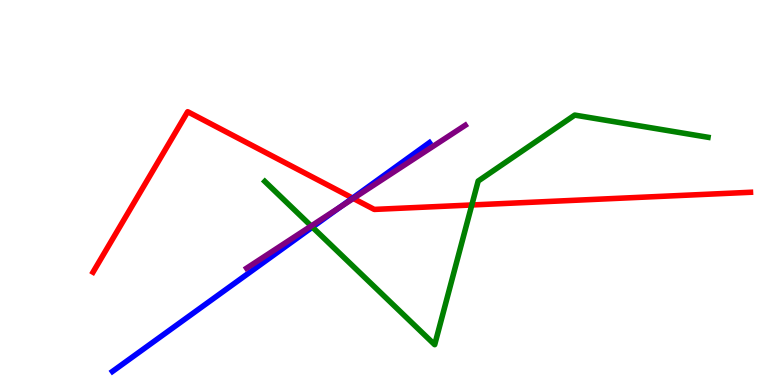[{'lines': ['blue', 'red'], 'intersections': [{'x': 4.55, 'y': 4.85}]}, {'lines': ['green', 'red'], 'intersections': [{'x': 6.09, 'y': 4.68}]}, {'lines': ['purple', 'red'], 'intersections': [{'x': 4.56, 'y': 4.85}]}, {'lines': ['blue', 'green'], 'intersections': [{'x': 4.03, 'y': 4.1}]}, {'lines': ['blue', 'purple'], 'intersections': [{'x': 4.39, 'y': 4.63}]}, {'lines': ['green', 'purple'], 'intersections': [{'x': 4.02, 'y': 4.13}]}]